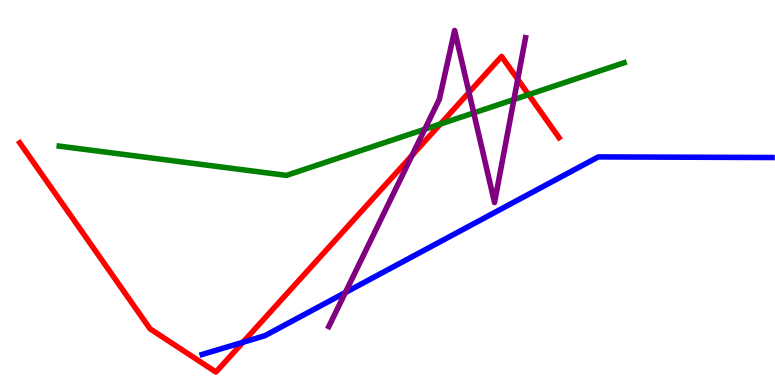[{'lines': ['blue', 'red'], 'intersections': [{'x': 3.13, 'y': 1.11}]}, {'lines': ['green', 'red'], 'intersections': [{'x': 5.68, 'y': 6.78}, {'x': 6.82, 'y': 7.54}]}, {'lines': ['purple', 'red'], 'intersections': [{'x': 5.32, 'y': 5.97}, {'x': 6.05, 'y': 7.6}, {'x': 6.68, 'y': 7.94}]}, {'lines': ['blue', 'green'], 'intersections': []}, {'lines': ['blue', 'purple'], 'intersections': [{'x': 4.46, 'y': 2.4}]}, {'lines': ['green', 'purple'], 'intersections': [{'x': 5.48, 'y': 6.64}, {'x': 6.11, 'y': 7.07}, {'x': 6.63, 'y': 7.42}]}]